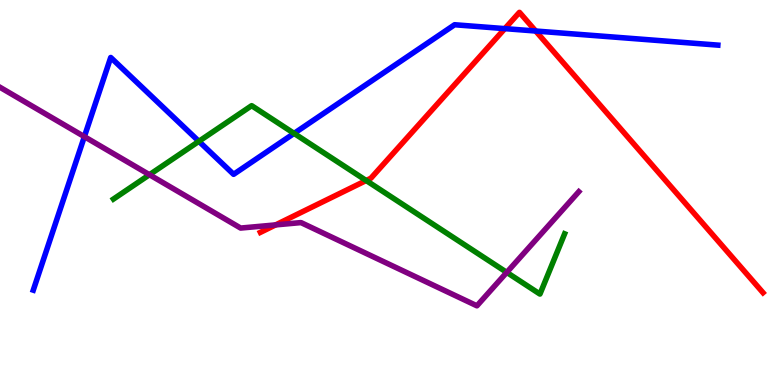[{'lines': ['blue', 'red'], 'intersections': [{'x': 6.51, 'y': 9.26}, {'x': 6.91, 'y': 9.19}]}, {'lines': ['green', 'red'], 'intersections': [{'x': 4.72, 'y': 5.31}]}, {'lines': ['purple', 'red'], 'intersections': [{'x': 3.56, 'y': 4.16}]}, {'lines': ['blue', 'green'], 'intersections': [{'x': 2.57, 'y': 6.33}, {'x': 3.79, 'y': 6.54}]}, {'lines': ['blue', 'purple'], 'intersections': [{'x': 1.09, 'y': 6.45}]}, {'lines': ['green', 'purple'], 'intersections': [{'x': 1.93, 'y': 5.46}, {'x': 6.54, 'y': 2.92}]}]